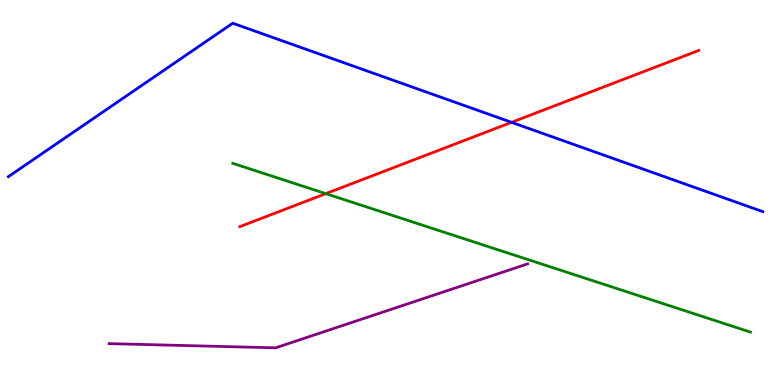[{'lines': ['blue', 'red'], 'intersections': [{'x': 6.6, 'y': 6.82}]}, {'lines': ['green', 'red'], 'intersections': [{'x': 4.2, 'y': 4.97}]}, {'lines': ['purple', 'red'], 'intersections': []}, {'lines': ['blue', 'green'], 'intersections': []}, {'lines': ['blue', 'purple'], 'intersections': []}, {'lines': ['green', 'purple'], 'intersections': []}]